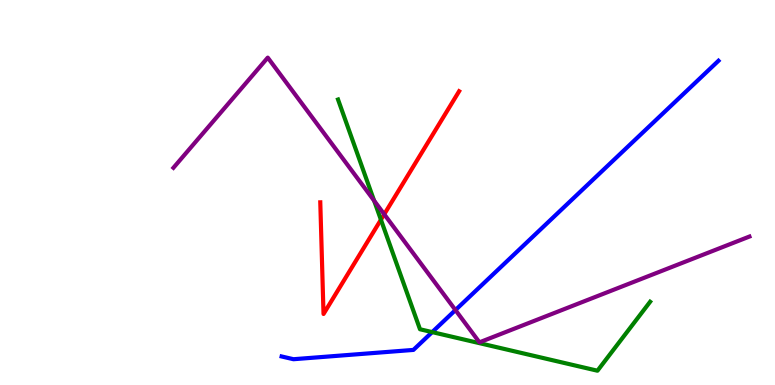[{'lines': ['blue', 'red'], 'intersections': []}, {'lines': ['green', 'red'], 'intersections': [{'x': 4.92, 'y': 4.29}]}, {'lines': ['purple', 'red'], 'intersections': [{'x': 4.96, 'y': 4.43}]}, {'lines': ['blue', 'green'], 'intersections': [{'x': 5.58, 'y': 1.37}]}, {'lines': ['blue', 'purple'], 'intersections': [{'x': 5.88, 'y': 1.95}]}, {'lines': ['green', 'purple'], 'intersections': [{'x': 4.83, 'y': 4.79}]}]